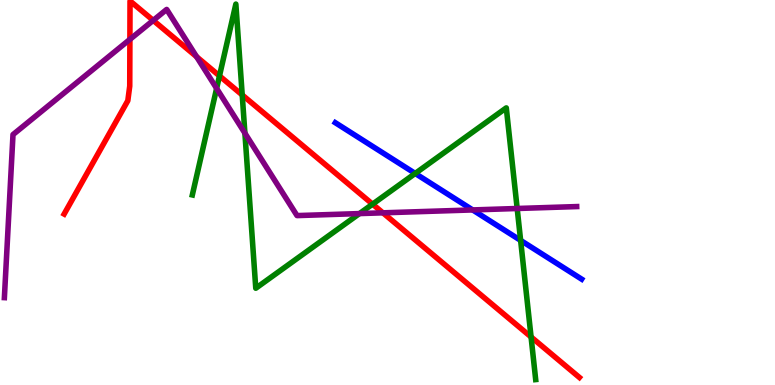[{'lines': ['blue', 'red'], 'intersections': []}, {'lines': ['green', 'red'], 'intersections': [{'x': 2.83, 'y': 8.03}, {'x': 3.13, 'y': 7.53}, {'x': 4.81, 'y': 4.7}, {'x': 6.85, 'y': 1.25}]}, {'lines': ['purple', 'red'], 'intersections': [{'x': 1.68, 'y': 8.98}, {'x': 1.98, 'y': 9.47}, {'x': 2.54, 'y': 8.53}, {'x': 4.94, 'y': 4.47}]}, {'lines': ['blue', 'green'], 'intersections': [{'x': 5.36, 'y': 5.49}, {'x': 6.72, 'y': 3.76}]}, {'lines': ['blue', 'purple'], 'intersections': [{'x': 6.1, 'y': 4.55}]}, {'lines': ['green', 'purple'], 'intersections': [{'x': 2.8, 'y': 7.7}, {'x': 3.16, 'y': 6.54}, {'x': 4.64, 'y': 4.45}, {'x': 6.67, 'y': 4.58}]}]